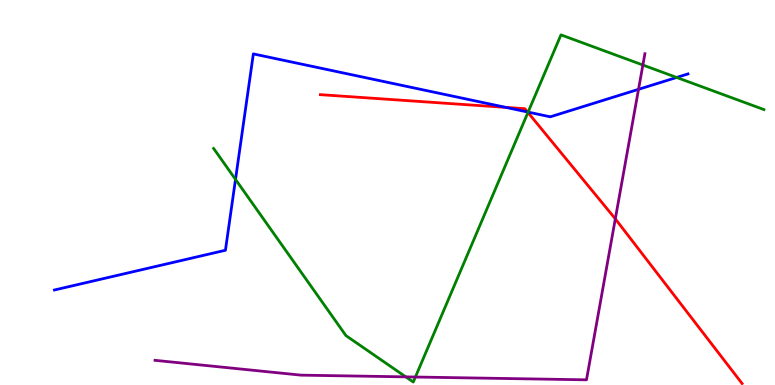[{'lines': ['blue', 'red'], 'intersections': [{'x': 6.53, 'y': 7.21}, {'x': 6.81, 'y': 7.09}]}, {'lines': ['green', 'red'], 'intersections': [{'x': 6.81, 'y': 7.08}]}, {'lines': ['purple', 'red'], 'intersections': [{'x': 7.94, 'y': 4.32}]}, {'lines': ['blue', 'green'], 'intersections': [{'x': 3.04, 'y': 5.34}, {'x': 6.81, 'y': 7.09}, {'x': 8.73, 'y': 7.99}]}, {'lines': ['blue', 'purple'], 'intersections': [{'x': 8.24, 'y': 7.68}]}, {'lines': ['green', 'purple'], 'intersections': [{'x': 5.24, 'y': 0.211}, {'x': 5.36, 'y': 0.207}, {'x': 8.3, 'y': 8.31}]}]